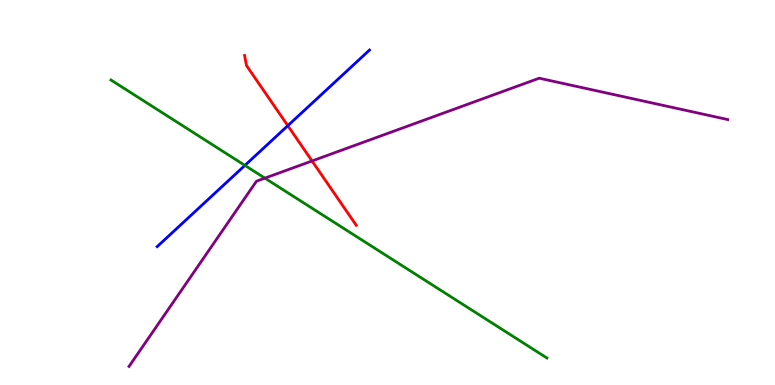[{'lines': ['blue', 'red'], 'intersections': [{'x': 3.71, 'y': 6.74}]}, {'lines': ['green', 'red'], 'intersections': []}, {'lines': ['purple', 'red'], 'intersections': [{'x': 4.03, 'y': 5.82}]}, {'lines': ['blue', 'green'], 'intersections': [{'x': 3.16, 'y': 5.7}]}, {'lines': ['blue', 'purple'], 'intersections': []}, {'lines': ['green', 'purple'], 'intersections': [{'x': 3.42, 'y': 5.37}]}]